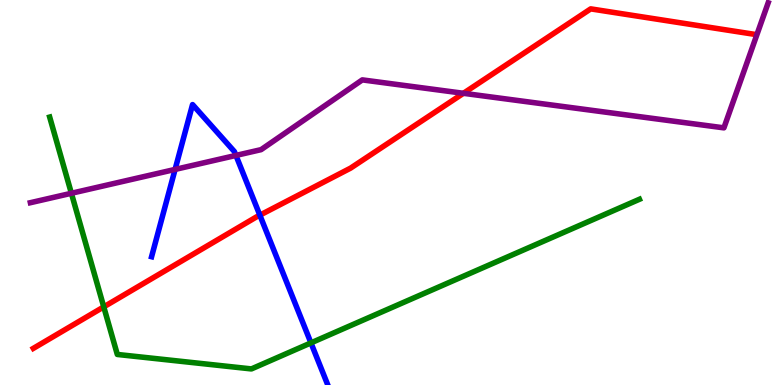[{'lines': ['blue', 'red'], 'intersections': [{'x': 3.35, 'y': 4.41}]}, {'lines': ['green', 'red'], 'intersections': [{'x': 1.34, 'y': 2.03}]}, {'lines': ['purple', 'red'], 'intersections': [{'x': 5.98, 'y': 7.58}]}, {'lines': ['blue', 'green'], 'intersections': [{'x': 4.01, 'y': 1.09}]}, {'lines': ['blue', 'purple'], 'intersections': [{'x': 2.26, 'y': 5.6}, {'x': 3.04, 'y': 5.96}]}, {'lines': ['green', 'purple'], 'intersections': [{'x': 0.921, 'y': 4.98}]}]